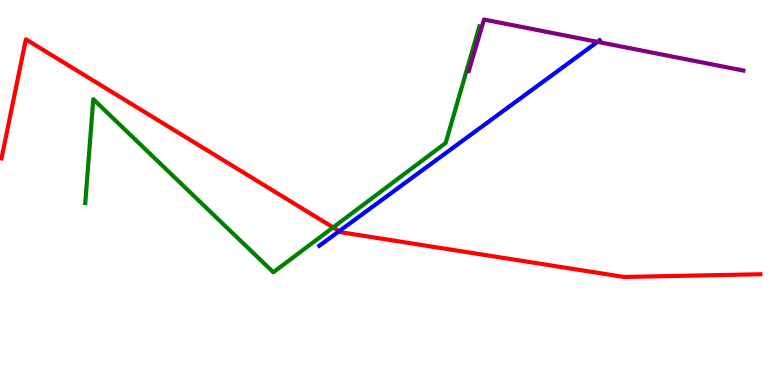[{'lines': ['blue', 'red'], 'intersections': [{'x': 4.38, 'y': 4.0}]}, {'lines': ['green', 'red'], 'intersections': [{'x': 4.3, 'y': 4.09}]}, {'lines': ['purple', 'red'], 'intersections': []}, {'lines': ['blue', 'green'], 'intersections': []}, {'lines': ['blue', 'purple'], 'intersections': [{'x': 7.71, 'y': 8.91}]}, {'lines': ['green', 'purple'], 'intersections': []}]